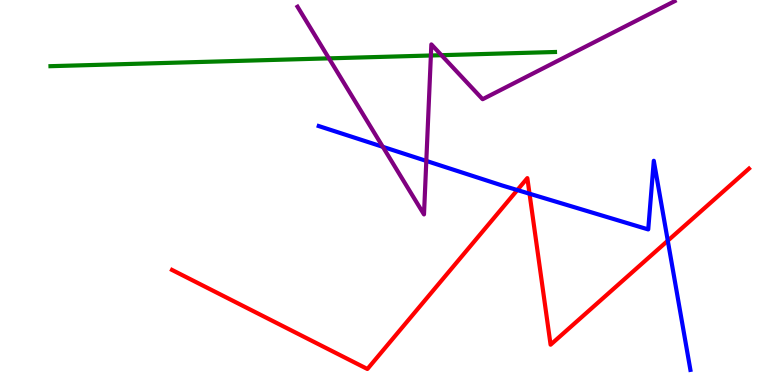[{'lines': ['blue', 'red'], 'intersections': [{'x': 6.68, 'y': 5.06}, {'x': 6.83, 'y': 4.97}, {'x': 8.62, 'y': 3.75}]}, {'lines': ['green', 'red'], 'intersections': []}, {'lines': ['purple', 'red'], 'intersections': []}, {'lines': ['blue', 'green'], 'intersections': []}, {'lines': ['blue', 'purple'], 'intersections': [{'x': 4.94, 'y': 6.19}, {'x': 5.5, 'y': 5.82}]}, {'lines': ['green', 'purple'], 'intersections': [{'x': 4.24, 'y': 8.48}, {'x': 5.56, 'y': 8.56}, {'x': 5.7, 'y': 8.57}]}]